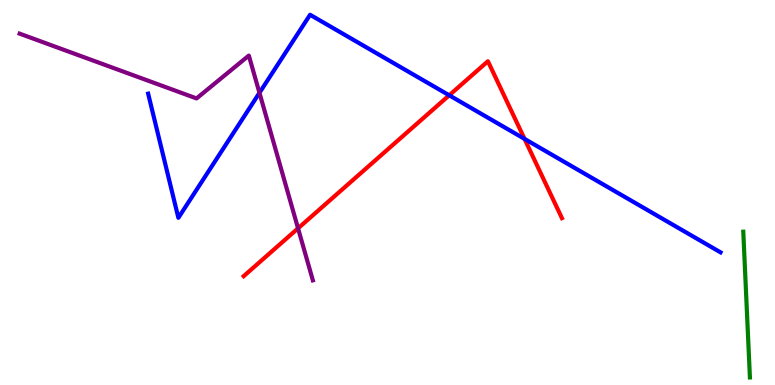[{'lines': ['blue', 'red'], 'intersections': [{'x': 5.8, 'y': 7.52}, {'x': 6.77, 'y': 6.39}]}, {'lines': ['green', 'red'], 'intersections': []}, {'lines': ['purple', 'red'], 'intersections': [{'x': 3.85, 'y': 4.07}]}, {'lines': ['blue', 'green'], 'intersections': []}, {'lines': ['blue', 'purple'], 'intersections': [{'x': 3.35, 'y': 7.59}]}, {'lines': ['green', 'purple'], 'intersections': []}]